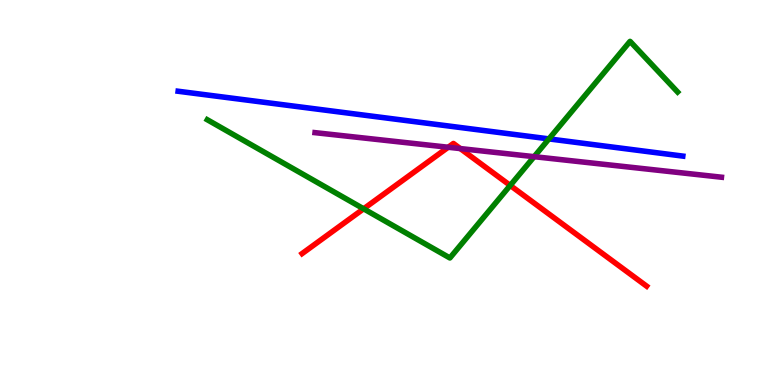[{'lines': ['blue', 'red'], 'intersections': []}, {'lines': ['green', 'red'], 'intersections': [{'x': 4.69, 'y': 4.58}, {'x': 6.58, 'y': 5.18}]}, {'lines': ['purple', 'red'], 'intersections': [{'x': 5.78, 'y': 6.18}, {'x': 5.94, 'y': 6.14}]}, {'lines': ['blue', 'green'], 'intersections': [{'x': 7.08, 'y': 6.39}]}, {'lines': ['blue', 'purple'], 'intersections': []}, {'lines': ['green', 'purple'], 'intersections': [{'x': 6.89, 'y': 5.93}]}]